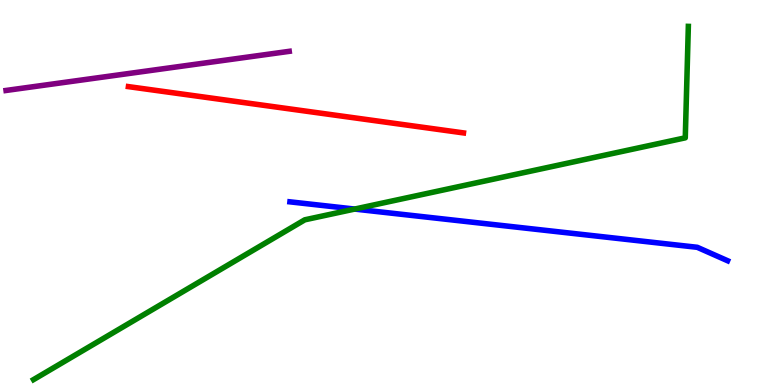[{'lines': ['blue', 'red'], 'intersections': []}, {'lines': ['green', 'red'], 'intersections': []}, {'lines': ['purple', 'red'], 'intersections': []}, {'lines': ['blue', 'green'], 'intersections': [{'x': 4.58, 'y': 4.57}]}, {'lines': ['blue', 'purple'], 'intersections': []}, {'lines': ['green', 'purple'], 'intersections': []}]